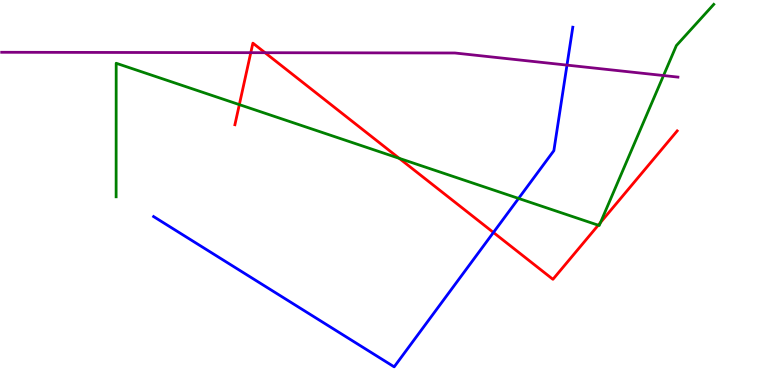[{'lines': ['blue', 'red'], 'intersections': [{'x': 6.37, 'y': 3.96}]}, {'lines': ['green', 'red'], 'intersections': [{'x': 3.09, 'y': 7.28}, {'x': 5.15, 'y': 5.89}, {'x': 7.72, 'y': 4.15}, {'x': 7.75, 'y': 4.22}]}, {'lines': ['purple', 'red'], 'intersections': [{'x': 3.24, 'y': 8.63}, {'x': 3.42, 'y': 8.63}]}, {'lines': ['blue', 'green'], 'intersections': [{'x': 6.69, 'y': 4.85}]}, {'lines': ['blue', 'purple'], 'intersections': [{'x': 7.32, 'y': 8.31}]}, {'lines': ['green', 'purple'], 'intersections': [{'x': 8.56, 'y': 8.04}]}]